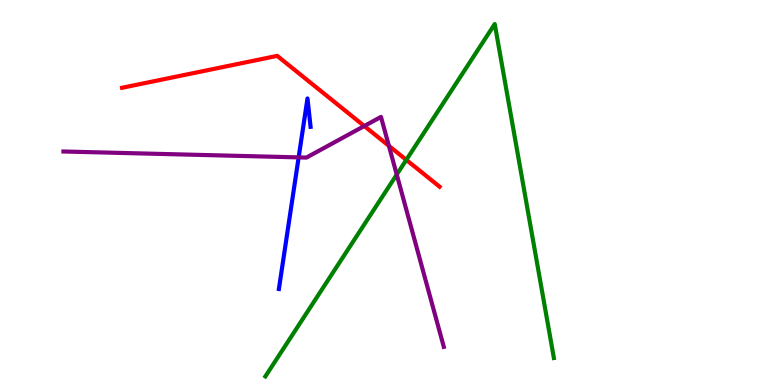[{'lines': ['blue', 'red'], 'intersections': []}, {'lines': ['green', 'red'], 'intersections': [{'x': 5.24, 'y': 5.85}]}, {'lines': ['purple', 'red'], 'intersections': [{'x': 4.7, 'y': 6.73}, {'x': 5.02, 'y': 6.21}]}, {'lines': ['blue', 'green'], 'intersections': []}, {'lines': ['blue', 'purple'], 'intersections': [{'x': 3.85, 'y': 5.91}]}, {'lines': ['green', 'purple'], 'intersections': [{'x': 5.12, 'y': 5.47}]}]